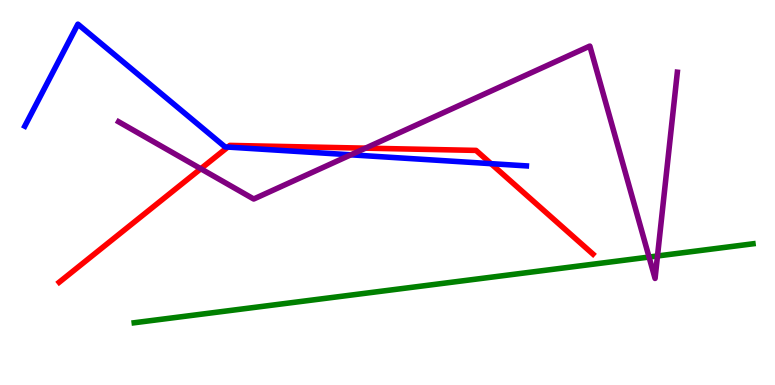[{'lines': ['blue', 'red'], 'intersections': [{'x': 2.94, 'y': 6.18}, {'x': 6.34, 'y': 5.75}]}, {'lines': ['green', 'red'], 'intersections': []}, {'lines': ['purple', 'red'], 'intersections': [{'x': 2.59, 'y': 5.62}, {'x': 4.72, 'y': 6.15}]}, {'lines': ['blue', 'green'], 'intersections': []}, {'lines': ['blue', 'purple'], 'intersections': [{'x': 4.53, 'y': 5.98}]}, {'lines': ['green', 'purple'], 'intersections': [{'x': 8.37, 'y': 3.32}, {'x': 8.48, 'y': 3.35}]}]